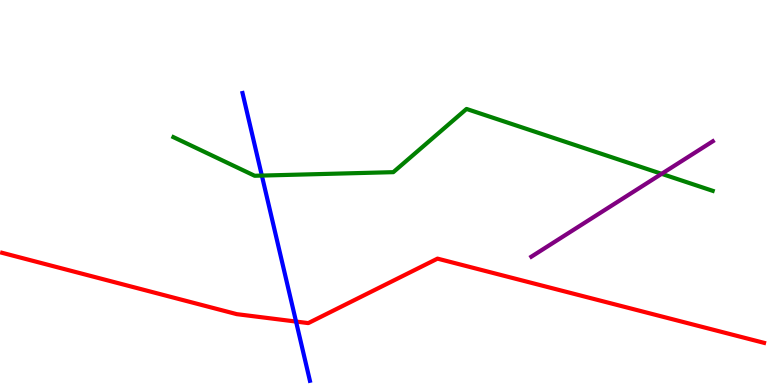[{'lines': ['blue', 'red'], 'intersections': [{'x': 3.82, 'y': 1.65}]}, {'lines': ['green', 'red'], 'intersections': []}, {'lines': ['purple', 'red'], 'intersections': []}, {'lines': ['blue', 'green'], 'intersections': [{'x': 3.38, 'y': 5.44}]}, {'lines': ['blue', 'purple'], 'intersections': []}, {'lines': ['green', 'purple'], 'intersections': [{'x': 8.54, 'y': 5.48}]}]